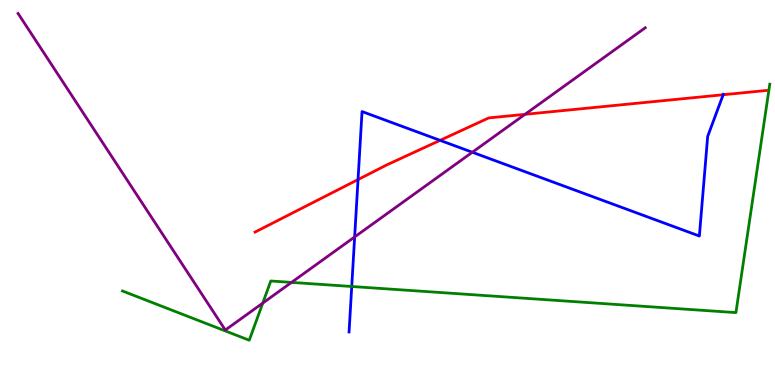[{'lines': ['blue', 'red'], 'intersections': [{'x': 4.62, 'y': 5.34}, {'x': 5.68, 'y': 6.35}, {'x': 9.33, 'y': 7.54}]}, {'lines': ['green', 'red'], 'intersections': []}, {'lines': ['purple', 'red'], 'intersections': [{'x': 6.77, 'y': 7.03}]}, {'lines': ['blue', 'green'], 'intersections': [{'x': 4.54, 'y': 2.56}]}, {'lines': ['blue', 'purple'], 'intersections': [{'x': 4.58, 'y': 3.85}, {'x': 6.09, 'y': 6.05}]}, {'lines': ['green', 'purple'], 'intersections': [{'x': 3.39, 'y': 2.13}, {'x': 3.76, 'y': 2.66}]}]